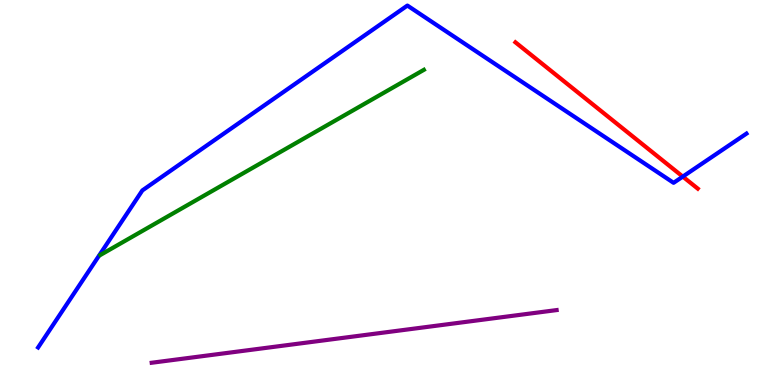[{'lines': ['blue', 'red'], 'intersections': [{'x': 8.81, 'y': 5.41}]}, {'lines': ['green', 'red'], 'intersections': []}, {'lines': ['purple', 'red'], 'intersections': []}, {'lines': ['blue', 'green'], 'intersections': []}, {'lines': ['blue', 'purple'], 'intersections': []}, {'lines': ['green', 'purple'], 'intersections': []}]